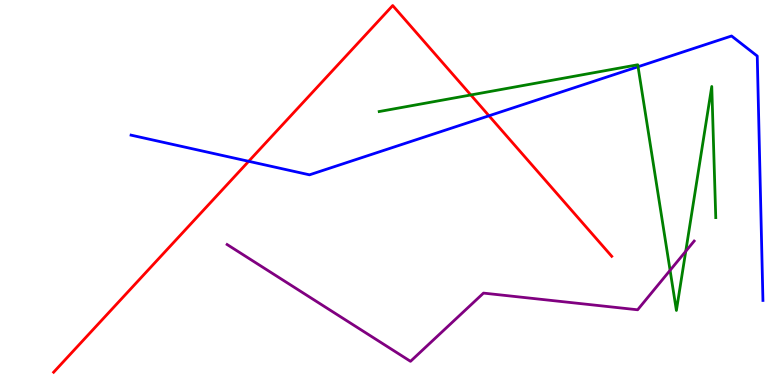[{'lines': ['blue', 'red'], 'intersections': [{'x': 3.21, 'y': 5.81}, {'x': 6.31, 'y': 6.99}]}, {'lines': ['green', 'red'], 'intersections': [{'x': 6.08, 'y': 7.53}]}, {'lines': ['purple', 'red'], 'intersections': []}, {'lines': ['blue', 'green'], 'intersections': [{'x': 8.23, 'y': 8.27}]}, {'lines': ['blue', 'purple'], 'intersections': []}, {'lines': ['green', 'purple'], 'intersections': [{'x': 8.65, 'y': 2.98}, {'x': 8.85, 'y': 3.47}]}]